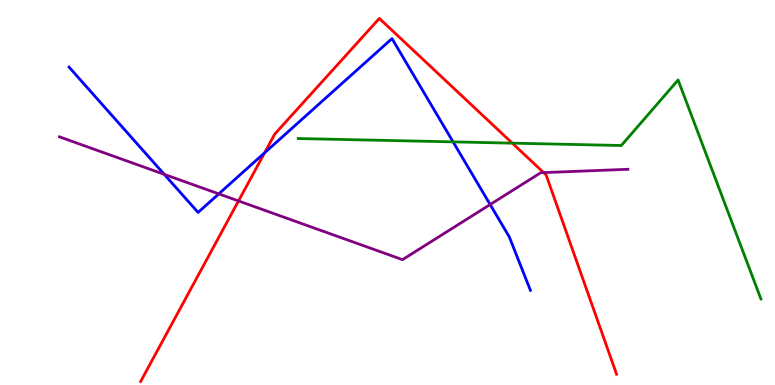[{'lines': ['blue', 'red'], 'intersections': [{'x': 3.41, 'y': 6.03}]}, {'lines': ['green', 'red'], 'intersections': [{'x': 6.61, 'y': 6.28}]}, {'lines': ['purple', 'red'], 'intersections': [{'x': 3.08, 'y': 4.78}, {'x': 7.01, 'y': 5.52}]}, {'lines': ['blue', 'green'], 'intersections': [{'x': 5.85, 'y': 6.32}]}, {'lines': ['blue', 'purple'], 'intersections': [{'x': 2.12, 'y': 5.47}, {'x': 2.82, 'y': 4.96}, {'x': 6.32, 'y': 4.69}]}, {'lines': ['green', 'purple'], 'intersections': []}]